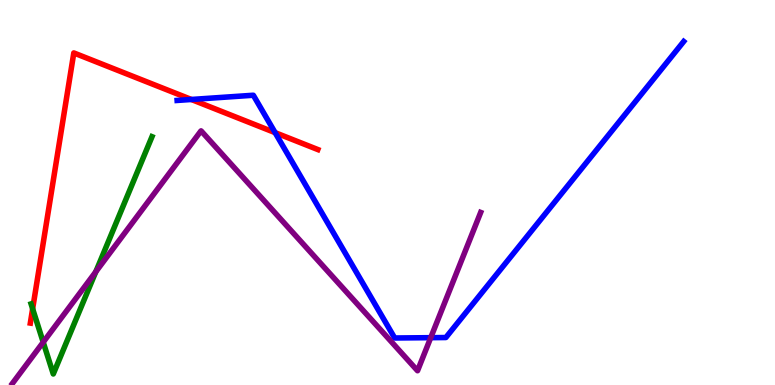[{'lines': ['blue', 'red'], 'intersections': [{'x': 2.47, 'y': 7.42}, {'x': 3.55, 'y': 6.56}]}, {'lines': ['green', 'red'], 'intersections': [{'x': 0.421, 'y': 1.98}]}, {'lines': ['purple', 'red'], 'intersections': []}, {'lines': ['blue', 'green'], 'intersections': []}, {'lines': ['blue', 'purple'], 'intersections': [{'x': 5.56, 'y': 1.23}]}, {'lines': ['green', 'purple'], 'intersections': [{'x': 0.558, 'y': 1.11}, {'x': 1.24, 'y': 2.94}]}]